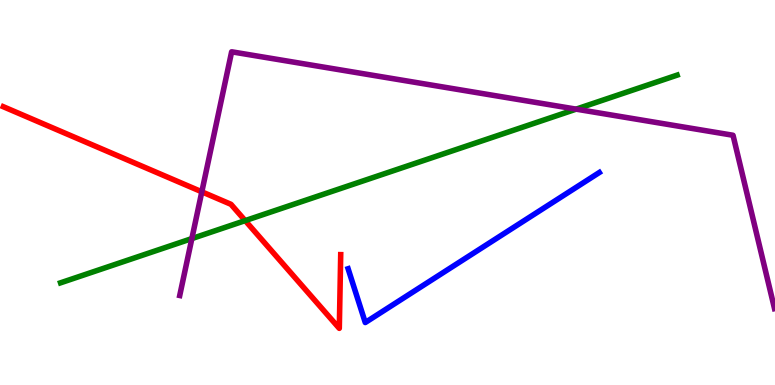[{'lines': ['blue', 'red'], 'intersections': []}, {'lines': ['green', 'red'], 'intersections': [{'x': 3.16, 'y': 4.27}]}, {'lines': ['purple', 'red'], 'intersections': [{'x': 2.6, 'y': 5.02}]}, {'lines': ['blue', 'green'], 'intersections': []}, {'lines': ['blue', 'purple'], 'intersections': []}, {'lines': ['green', 'purple'], 'intersections': [{'x': 2.48, 'y': 3.8}, {'x': 7.43, 'y': 7.17}]}]